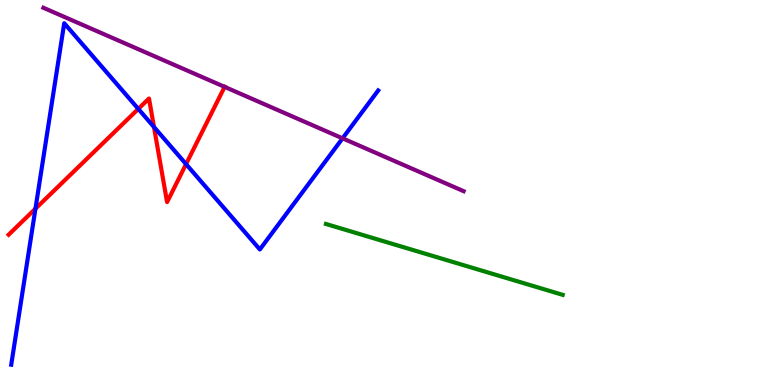[{'lines': ['blue', 'red'], 'intersections': [{'x': 0.457, 'y': 4.58}, {'x': 1.78, 'y': 7.17}, {'x': 1.99, 'y': 6.7}, {'x': 2.4, 'y': 5.74}]}, {'lines': ['green', 'red'], 'intersections': []}, {'lines': ['purple', 'red'], 'intersections': [{'x': 2.9, 'y': 7.74}]}, {'lines': ['blue', 'green'], 'intersections': []}, {'lines': ['blue', 'purple'], 'intersections': [{'x': 4.42, 'y': 6.41}]}, {'lines': ['green', 'purple'], 'intersections': []}]